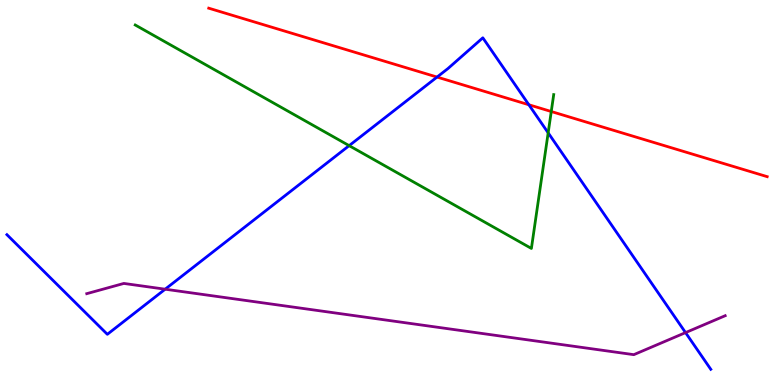[{'lines': ['blue', 'red'], 'intersections': [{'x': 5.64, 'y': 8.0}, {'x': 6.82, 'y': 7.28}]}, {'lines': ['green', 'red'], 'intersections': [{'x': 7.11, 'y': 7.1}]}, {'lines': ['purple', 'red'], 'intersections': []}, {'lines': ['blue', 'green'], 'intersections': [{'x': 4.51, 'y': 6.22}, {'x': 7.07, 'y': 6.55}]}, {'lines': ['blue', 'purple'], 'intersections': [{'x': 2.13, 'y': 2.49}, {'x': 8.85, 'y': 1.36}]}, {'lines': ['green', 'purple'], 'intersections': []}]